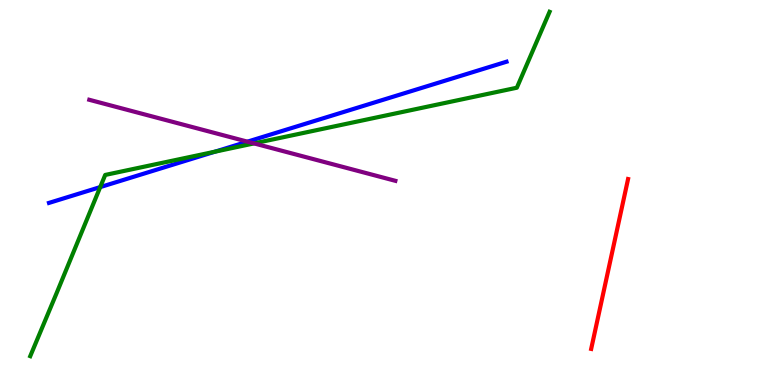[{'lines': ['blue', 'red'], 'intersections': []}, {'lines': ['green', 'red'], 'intersections': []}, {'lines': ['purple', 'red'], 'intersections': []}, {'lines': ['blue', 'green'], 'intersections': [{'x': 1.29, 'y': 5.14}, {'x': 2.77, 'y': 6.06}]}, {'lines': ['blue', 'purple'], 'intersections': [{'x': 3.19, 'y': 6.32}]}, {'lines': ['green', 'purple'], 'intersections': [{'x': 3.28, 'y': 6.28}]}]